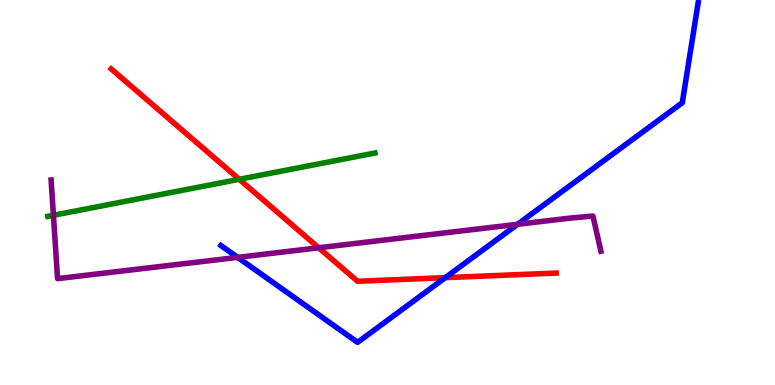[{'lines': ['blue', 'red'], 'intersections': [{'x': 5.75, 'y': 2.79}]}, {'lines': ['green', 'red'], 'intersections': [{'x': 3.09, 'y': 5.34}]}, {'lines': ['purple', 'red'], 'intersections': [{'x': 4.11, 'y': 3.56}]}, {'lines': ['blue', 'green'], 'intersections': []}, {'lines': ['blue', 'purple'], 'intersections': [{'x': 3.07, 'y': 3.32}, {'x': 6.68, 'y': 4.17}]}, {'lines': ['green', 'purple'], 'intersections': [{'x': 0.689, 'y': 4.41}]}]